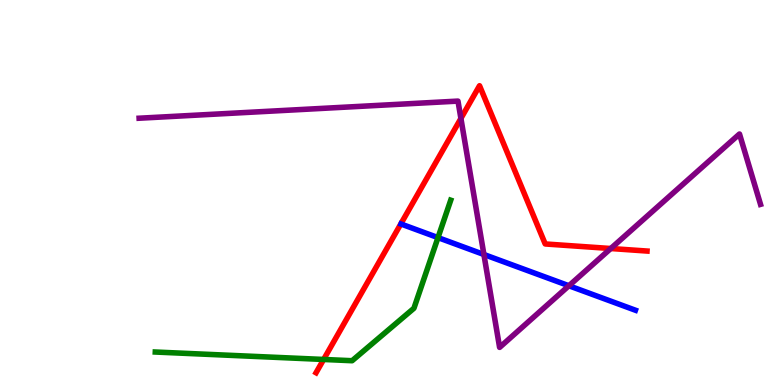[{'lines': ['blue', 'red'], 'intersections': []}, {'lines': ['green', 'red'], 'intersections': [{'x': 4.18, 'y': 0.663}]}, {'lines': ['purple', 'red'], 'intersections': [{'x': 5.95, 'y': 6.92}, {'x': 7.88, 'y': 3.54}]}, {'lines': ['blue', 'green'], 'intersections': [{'x': 5.65, 'y': 3.83}]}, {'lines': ['blue', 'purple'], 'intersections': [{'x': 6.24, 'y': 3.39}, {'x': 7.34, 'y': 2.58}]}, {'lines': ['green', 'purple'], 'intersections': []}]